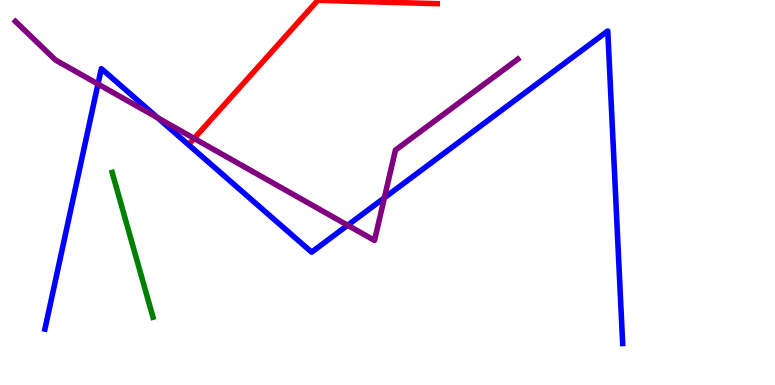[{'lines': ['blue', 'red'], 'intersections': []}, {'lines': ['green', 'red'], 'intersections': []}, {'lines': ['purple', 'red'], 'intersections': [{'x': 2.5, 'y': 6.4}]}, {'lines': ['blue', 'green'], 'intersections': []}, {'lines': ['blue', 'purple'], 'intersections': [{'x': 1.26, 'y': 7.82}, {'x': 2.03, 'y': 6.94}, {'x': 4.49, 'y': 4.15}, {'x': 4.96, 'y': 4.86}]}, {'lines': ['green', 'purple'], 'intersections': []}]